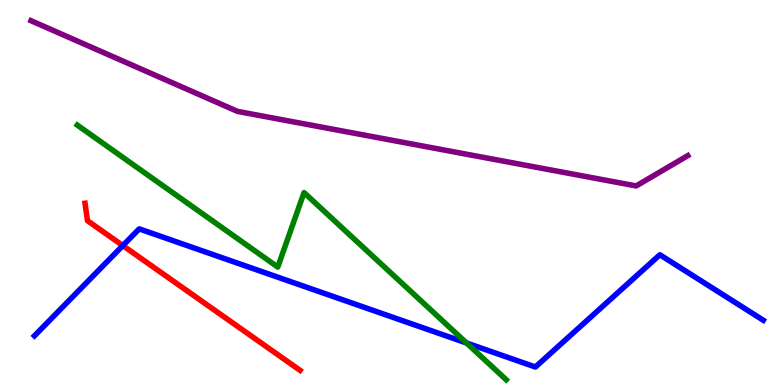[{'lines': ['blue', 'red'], 'intersections': [{'x': 1.58, 'y': 3.62}]}, {'lines': ['green', 'red'], 'intersections': []}, {'lines': ['purple', 'red'], 'intersections': []}, {'lines': ['blue', 'green'], 'intersections': [{'x': 6.02, 'y': 1.09}]}, {'lines': ['blue', 'purple'], 'intersections': []}, {'lines': ['green', 'purple'], 'intersections': []}]